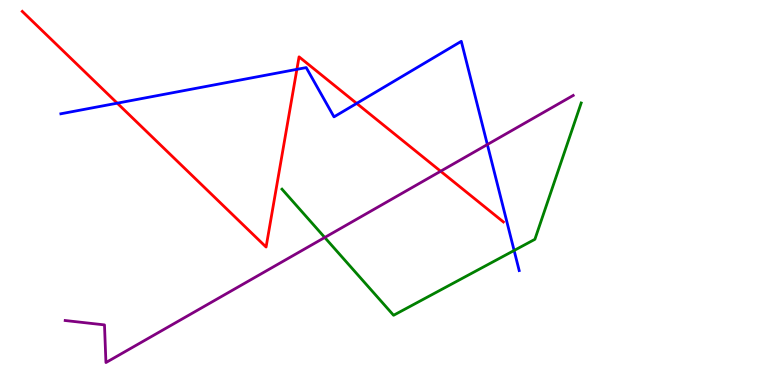[{'lines': ['blue', 'red'], 'intersections': [{'x': 1.51, 'y': 7.32}, {'x': 3.83, 'y': 8.2}, {'x': 4.6, 'y': 7.31}]}, {'lines': ['green', 'red'], 'intersections': []}, {'lines': ['purple', 'red'], 'intersections': [{'x': 5.69, 'y': 5.55}]}, {'lines': ['blue', 'green'], 'intersections': [{'x': 6.63, 'y': 3.49}]}, {'lines': ['blue', 'purple'], 'intersections': [{'x': 6.29, 'y': 6.25}]}, {'lines': ['green', 'purple'], 'intersections': [{'x': 4.19, 'y': 3.83}]}]